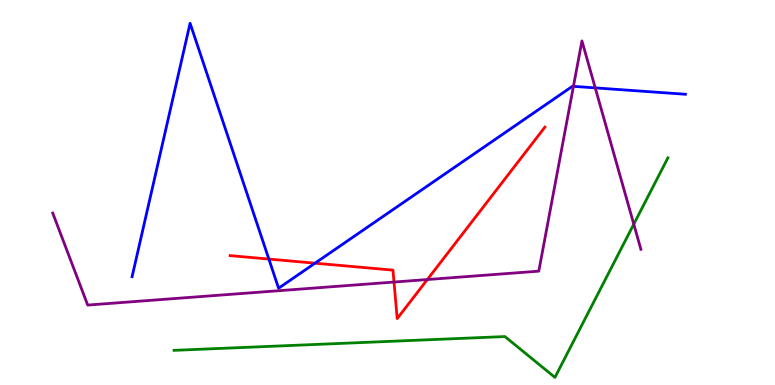[{'lines': ['blue', 'red'], 'intersections': [{'x': 3.47, 'y': 3.27}, {'x': 4.06, 'y': 3.16}]}, {'lines': ['green', 'red'], 'intersections': []}, {'lines': ['purple', 'red'], 'intersections': [{'x': 5.08, 'y': 2.67}, {'x': 5.51, 'y': 2.74}]}, {'lines': ['blue', 'green'], 'intersections': []}, {'lines': ['blue', 'purple'], 'intersections': [{'x': 7.4, 'y': 7.76}, {'x': 7.68, 'y': 7.72}]}, {'lines': ['green', 'purple'], 'intersections': [{'x': 8.18, 'y': 4.18}]}]